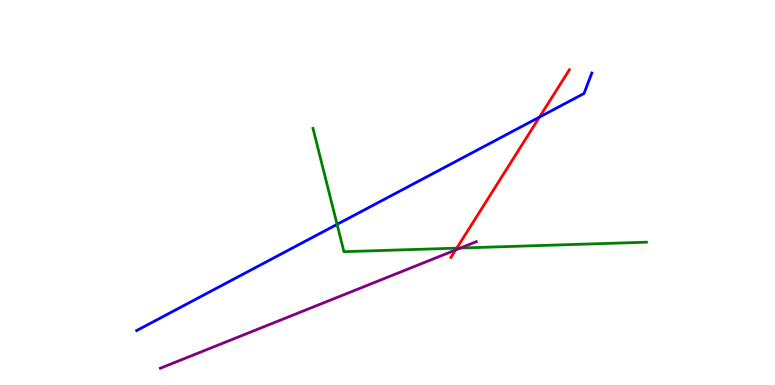[{'lines': ['blue', 'red'], 'intersections': [{'x': 6.96, 'y': 6.96}]}, {'lines': ['green', 'red'], 'intersections': [{'x': 5.89, 'y': 3.55}]}, {'lines': ['purple', 'red'], 'intersections': [{'x': 5.88, 'y': 3.51}]}, {'lines': ['blue', 'green'], 'intersections': [{'x': 4.35, 'y': 4.17}]}, {'lines': ['blue', 'purple'], 'intersections': []}, {'lines': ['green', 'purple'], 'intersections': [{'x': 5.94, 'y': 3.56}]}]